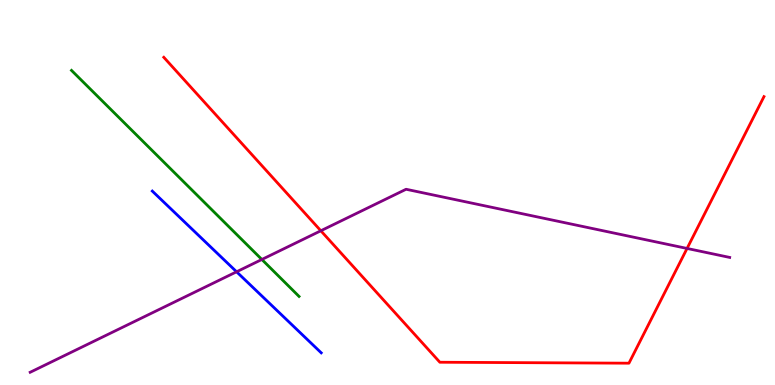[{'lines': ['blue', 'red'], 'intersections': []}, {'lines': ['green', 'red'], 'intersections': []}, {'lines': ['purple', 'red'], 'intersections': [{'x': 4.14, 'y': 4.01}, {'x': 8.87, 'y': 3.55}]}, {'lines': ['blue', 'green'], 'intersections': []}, {'lines': ['blue', 'purple'], 'intersections': [{'x': 3.05, 'y': 2.94}]}, {'lines': ['green', 'purple'], 'intersections': [{'x': 3.38, 'y': 3.26}]}]